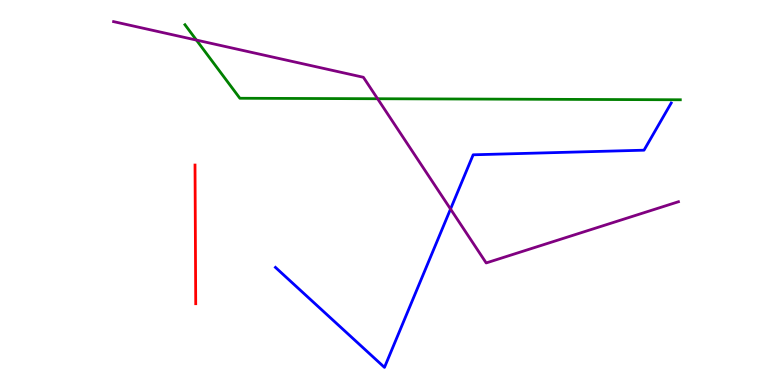[{'lines': ['blue', 'red'], 'intersections': []}, {'lines': ['green', 'red'], 'intersections': []}, {'lines': ['purple', 'red'], 'intersections': []}, {'lines': ['blue', 'green'], 'intersections': []}, {'lines': ['blue', 'purple'], 'intersections': [{'x': 5.81, 'y': 4.57}]}, {'lines': ['green', 'purple'], 'intersections': [{'x': 2.53, 'y': 8.96}, {'x': 4.87, 'y': 7.44}]}]